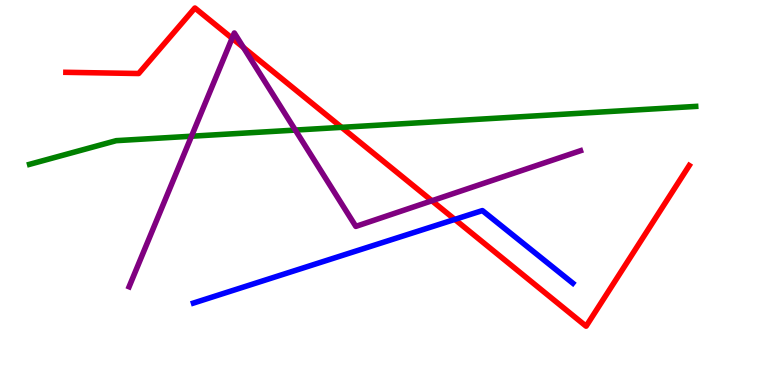[{'lines': ['blue', 'red'], 'intersections': [{'x': 5.87, 'y': 4.3}]}, {'lines': ['green', 'red'], 'intersections': [{'x': 4.41, 'y': 6.69}]}, {'lines': ['purple', 'red'], 'intersections': [{'x': 2.99, 'y': 9.01}, {'x': 3.14, 'y': 8.77}, {'x': 5.57, 'y': 4.79}]}, {'lines': ['blue', 'green'], 'intersections': []}, {'lines': ['blue', 'purple'], 'intersections': []}, {'lines': ['green', 'purple'], 'intersections': [{'x': 2.47, 'y': 6.46}, {'x': 3.81, 'y': 6.62}]}]